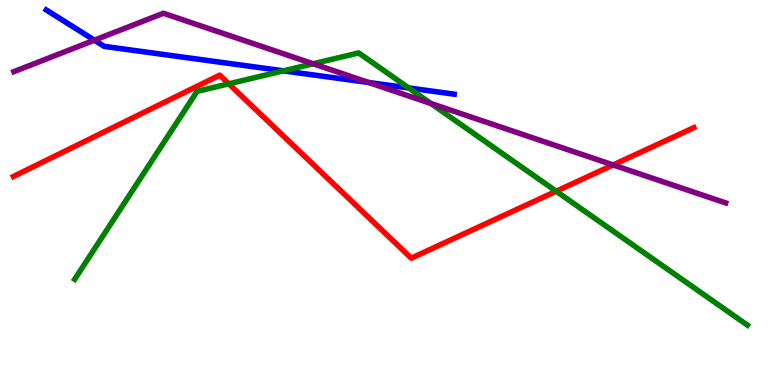[{'lines': ['blue', 'red'], 'intersections': []}, {'lines': ['green', 'red'], 'intersections': [{'x': 2.95, 'y': 7.82}, {'x': 7.18, 'y': 5.03}]}, {'lines': ['purple', 'red'], 'intersections': [{'x': 7.91, 'y': 5.72}]}, {'lines': ['blue', 'green'], 'intersections': [{'x': 3.66, 'y': 8.16}, {'x': 5.27, 'y': 7.72}]}, {'lines': ['blue', 'purple'], 'intersections': [{'x': 1.22, 'y': 8.96}, {'x': 4.76, 'y': 7.86}]}, {'lines': ['green', 'purple'], 'intersections': [{'x': 4.04, 'y': 8.34}, {'x': 5.56, 'y': 7.31}]}]